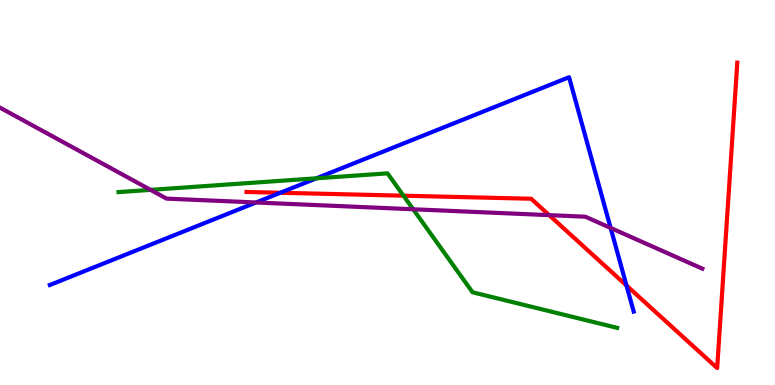[{'lines': ['blue', 'red'], 'intersections': [{'x': 3.62, 'y': 4.99}, {'x': 8.08, 'y': 2.58}]}, {'lines': ['green', 'red'], 'intersections': [{'x': 5.21, 'y': 4.92}]}, {'lines': ['purple', 'red'], 'intersections': [{'x': 7.09, 'y': 4.41}]}, {'lines': ['blue', 'green'], 'intersections': [{'x': 4.08, 'y': 5.37}]}, {'lines': ['blue', 'purple'], 'intersections': [{'x': 3.3, 'y': 4.74}, {'x': 7.88, 'y': 4.08}]}, {'lines': ['green', 'purple'], 'intersections': [{'x': 1.94, 'y': 5.07}, {'x': 5.33, 'y': 4.56}]}]